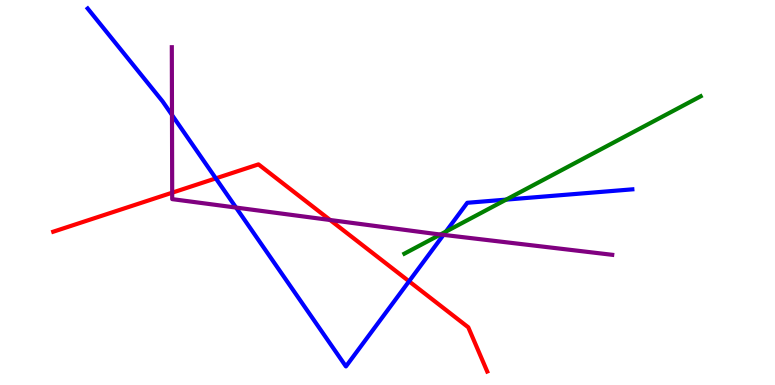[{'lines': ['blue', 'red'], 'intersections': [{'x': 2.78, 'y': 5.37}, {'x': 5.28, 'y': 2.69}]}, {'lines': ['green', 'red'], 'intersections': []}, {'lines': ['purple', 'red'], 'intersections': [{'x': 2.22, 'y': 5.0}, {'x': 4.26, 'y': 4.29}]}, {'lines': ['blue', 'green'], 'intersections': [{'x': 5.75, 'y': 3.98}, {'x': 6.53, 'y': 4.81}]}, {'lines': ['blue', 'purple'], 'intersections': [{'x': 2.22, 'y': 7.01}, {'x': 3.05, 'y': 4.61}, {'x': 5.72, 'y': 3.9}]}, {'lines': ['green', 'purple'], 'intersections': [{'x': 5.68, 'y': 3.91}]}]